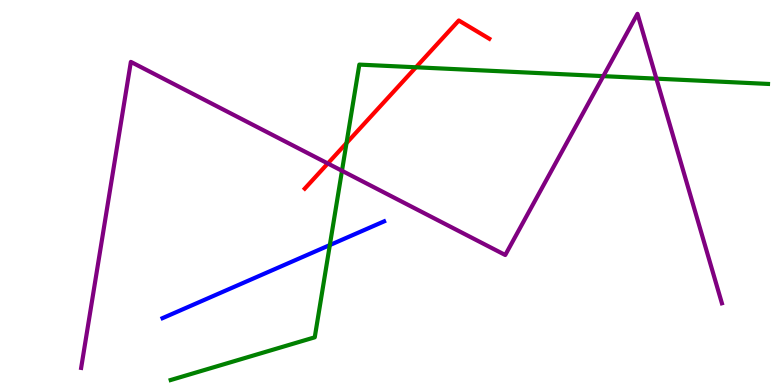[{'lines': ['blue', 'red'], 'intersections': []}, {'lines': ['green', 'red'], 'intersections': [{'x': 4.47, 'y': 6.28}, {'x': 5.37, 'y': 8.25}]}, {'lines': ['purple', 'red'], 'intersections': [{'x': 4.23, 'y': 5.75}]}, {'lines': ['blue', 'green'], 'intersections': [{'x': 4.26, 'y': 3.63}]}, {'lines': ['blue', 'purple'], 'intersections': []}, {'lines': ['green', 'purple'], 'intersections': [{'x': 4.41, 'y': 5.56}, {'x': 7.78, 'y': 8.02}, {'x': 8.47, 'y': 7.96}]}]